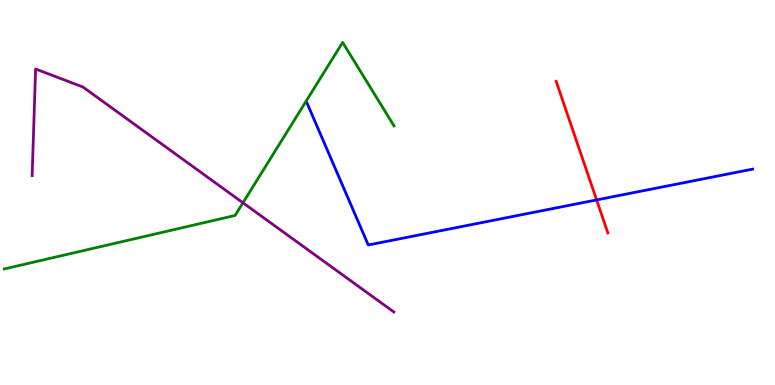[{'lines': ['blue', 'red'], 'intersections': [{'x': 7.7, 'y': 4.81}]}, {'lines': ['green', 'red'], 'intersections': []}, {'lines': ['purple', 'red'], 'intersections': []}, {'lines': ['blue', 'green'], 'intersections': []}, {'lines': ['blue', 'purple'], 'intersections': []}, {'lines': ['green', 'purple'], 'intersections': [{'x': 3.14, 'y': 4.73}]}]